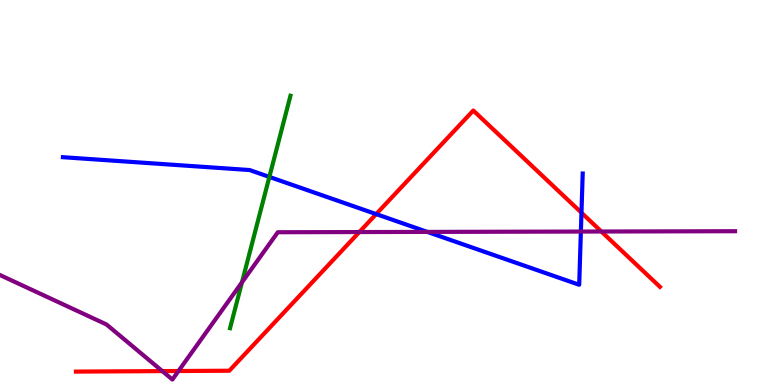[{'lines': ['blue', 'red'], 'intersections': [{'x': 4.85, 'y': 4.44}, {'x': 7.5, 'y': 4.47}]}, {'lines': ['green', 'red'], 'intersections': []}, {'lines': ['purple', 'red'], 'intersections': [{'x': 2.09, 'y': 0.361}, {'x': 2.3, 'y': 0.363}, {'x': 4.64, 'y': 3.97}, {'x': 7.76, 'y': 3.99}]}, {'lines': ['blue', 'green'], 'intersections': [{'x': 3.48, 'y': 5.4}]}, {'lines': ['blue', 'purple'], 'intersections': [{'x': 5.51, 'y': 3.98}, {'x': 7.5, 'y': 3.99}]}, {'lines': ['green', 'purple'], 'intersections': [{'x': 3.12, 'y': 2.67}]}]